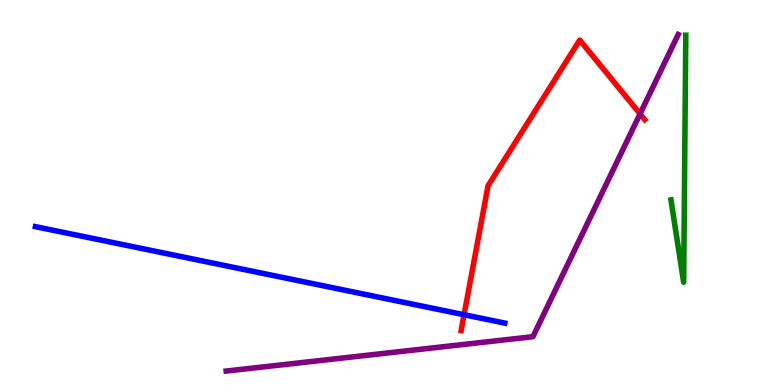[{'lines': ['blue', 'red'], 'intersections': [{'x': 5.99, 'y': 1.83}]}, {'lines': ['green', 'red'], 'intersections': []}, {'lines': ['purple', 'red'], 'intersections': [{'x': 8.26, 'y': 7.04}]}, {'lines': ['blue', 'green'], 'intersections': []}, {'lines': ['blue', 'purple'], 'intersections': []}, {'lines': ['green', 'purple'], 'intersections': []}]